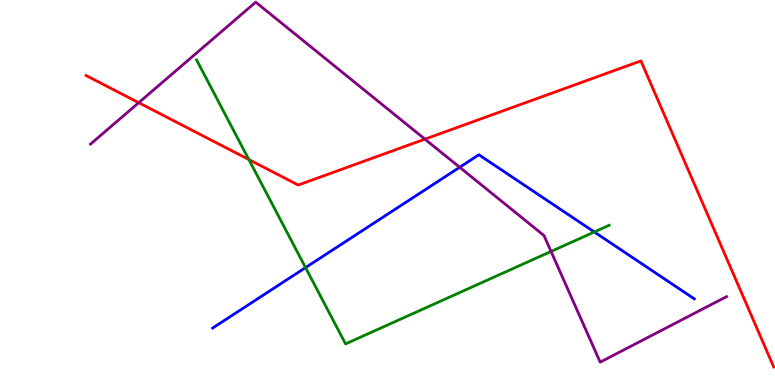[{'lines': ['blue', 'red'], 'intersections': []}, {'lines': ['green', 'red'], 'intersections': [{'x': 3.21, 'y': 5.86}]}, {'lines': ['purple', 'red'], 'intersections': [{'x': 1.79, 'y': 7.33}, {'x': 5.48, 'y': 6.39}]}, {'lines': ['blue', 'green'], 'intersections': [{'x': 3.94, 'y': 3.05}, {'x': 7.67, 'y': 3.97}]}, {'lines': ['blue', 'purple'], 'intersections': [{'x': 5.93, 'y': 5.65}]}, {'lines': ['green', 'purple'], 'intersections': [{'x': 7.11, 'y': 3.47}]}]